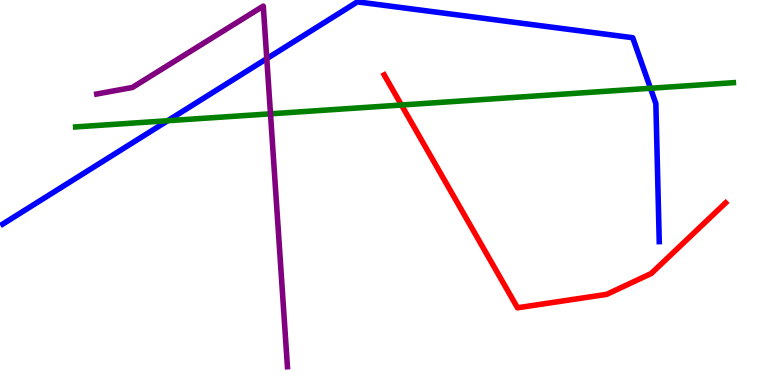[{'lines': ['blue', 'red'], 'intersections': []}, {'lines': ['green', 'red'], 'intersections': [{'x': 5.18, 'y': 7.27}]}, {'lines': ['purple', 'red'], 'intersections': []}, {'lines': ['blue', 'green'], 'intersections': [{'x': 2.16, 'y': 6.86}, {'x': 8.39, 'y': 7.71}]}, {'lines': ['blue', 'purple'], 'intersections': [{'x': 3.44, 'y': 8.48}]}, {'lines': ['green', 'purple'], 'intersections': [{'x': 3.49, 'y': 7.04}]}]